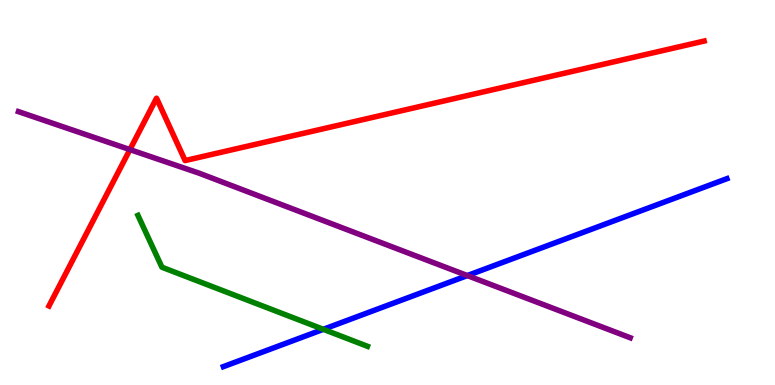[{'lines': ['blue', 'red'], 'intersections': []}, {'lines': ['green', 'red'], 'intersections': []}, {'lines': ['purple', 'red'], 'intersections': [{'x': 1.68, 'y': 6.11}]}, {'lines': ['blue', 'green'], 'intersections': [{'x': 4.17, 'y': 1.45}]}, {'lines': ['blue', 'purple'], 'intersections': [{'x': 6.03, 'y': 2.84}]}, {'lines': ['green', 'purple'], 'intersections': []}]